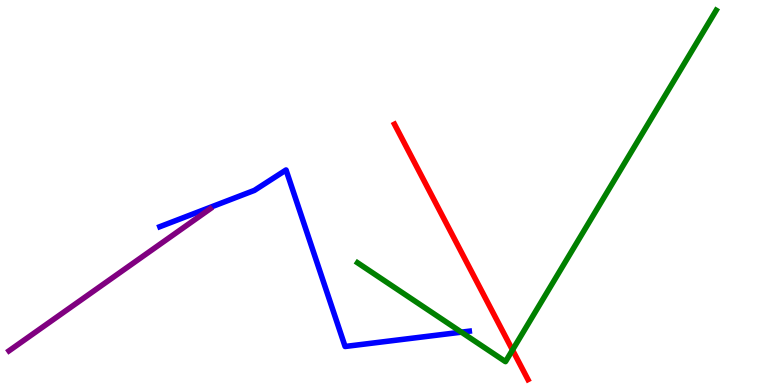[{'lines': ['blue', 'red'], 'intersections': []}, {'lines': ['green', 'red'], 'intersections': [{'x': 6.61, 'y': 0.91}]}, {'lines': ['purple', 'red'], 'intersections': []}, {'lines': ['blue', 'green'], 'intersections': [{'x': 5.95, 'y': 1.37}]}, {'lines': ['blue', 'purple'], 'intersections': []}, {'lines': ['green', 'purple'], 'intersections': []}]